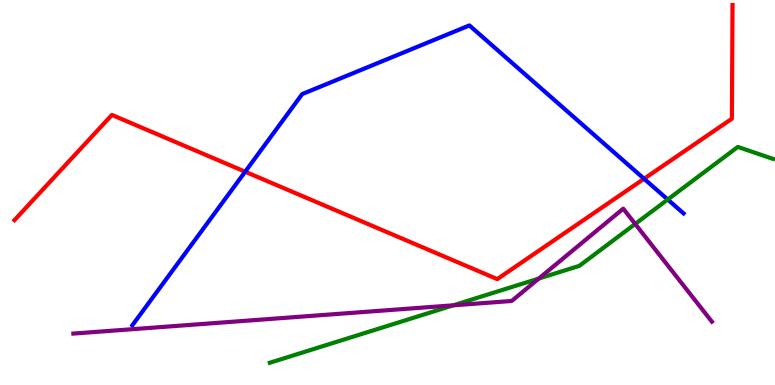[{'lines': ['blue', 'red'], 'intersections': [{'x': 3.16, 'y': 5.54}, {'x': 8.31, 'y': 5.36}]}, {'lines': ['green', 'red'], 'intersections': []}, {'lines': ['purple', 'red'], 'intersections': []}, {'lines': ['blue', 'green'], 'intersections': [{'x': 8.62, 'y': 4.82}]}, {'lines': ['blue', 'purple'], 'intersections': []}, {'lines': ['green', 'purple'], 'intersections': [{'x': 5.85, 'y': 2.07}, {'x': 6.95, 'y': 2.77}, {'x': 8.2, 'y': 4.18}]}]